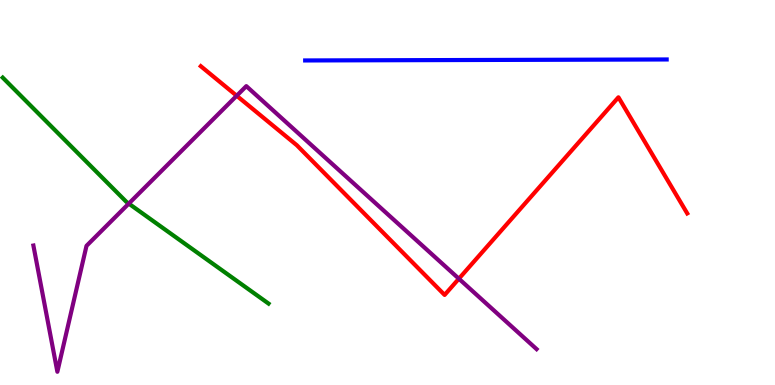[{'lines': ['blue', 'red'], 'intersections': []}, {'lines': ['green', 'red'], 'intersections': []}, {'lines': ['purple', 'red'], 'intersections': [{'x': 3.05, 'y': 7.51}, {'x': 5.92, 'y': 2.76}]}, {'lines': ['blue', 'green'], 'intersections': []}, {'lines': ['blue', 'purple'], 'intersections': []}, {'lines': ['green', 'purple'], 'intersections': [{'x': 1.66, 'y': 4.71}]}]